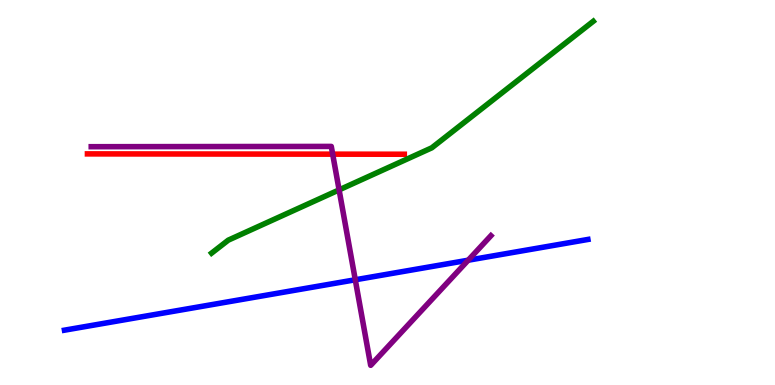[{'lines': ['blue', 'red'], 'intersections': []}, {'lines': ['green', 'red'], 'intersections': []}, {'lines': ['purple', 'red'], 'intersections': [{'x': 4.29, 'y': 6.0}]}, {'lines': ['blue', 'green'], 'intersections': []}, {'lines': ['blue', 'purple'], 'intersections': [{'x': 4.58, 'y': 2.73}, {'x': 6.04, 'y': 3.24}]}, {'lines': ['green', 'purple'], 'intersections': [{'x': 4.38, 'y': 5.07}]}]